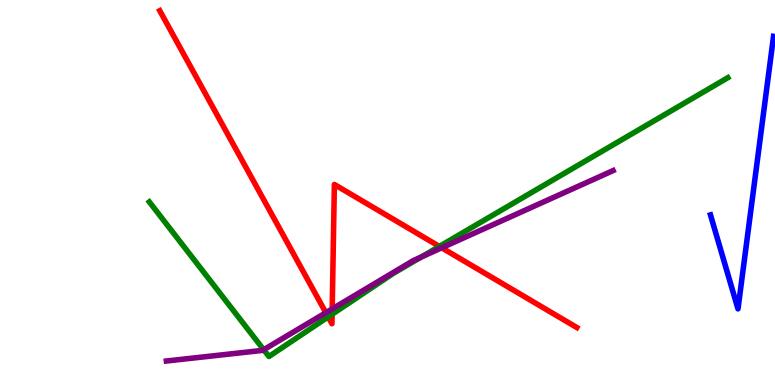[{'lines': ['blue', 'red'], 'intersections': []}, {'lines': ['green', 'red'], 'intersections': [{'x': 4.23, 'y': 1.77}, {'x': 4.29, 'y': 1.84}, {'x': 5.67, 'y': 3.6}]}, {'lines': ['purple', 'red'], 'intersections': [{'x': 4.2, 'y': 1.88}, {'x': 4.29, 'y': 1.98}, {'x': 5.7, 'y': 3.56}]}, {'lines': ['blue', 'green'], 'intersections': []}, {'lines': ['blue', 'purple'], 'intersections': []}, {'lines': ['green', 'purple'], 'intersections': [{'x': 3.4, 'y': 0.916}, {'x': 5.44, 'y': 3.32}]}]